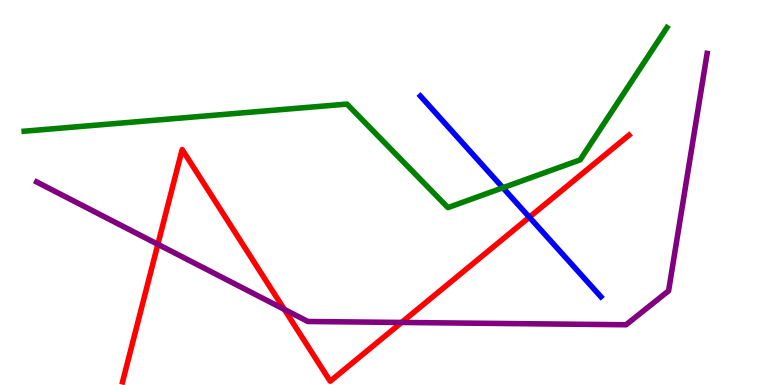[{'lines': ['blue', 'red'], 'intersections': [{'x': 6.83, 'y': 4.36}]}, {'lines': ['green', 'red'], 'intersections': []}, {'lines': ['purple', 'red'], 'intersections': [{'x': 2.04, 'y': 3.65}, {'x': 3.67, 'y': 1.96}, {'x': 5.18, 'y': 1.62}]}, {'lines': ['blue', 'green'], 'intersections': [{'x': 6.49, 'y': 5.12}]}, {'lines': ['blue', 'purple'], 'intersections': []}, {'lines': ['green', 'purple'], 'intersections': []}]